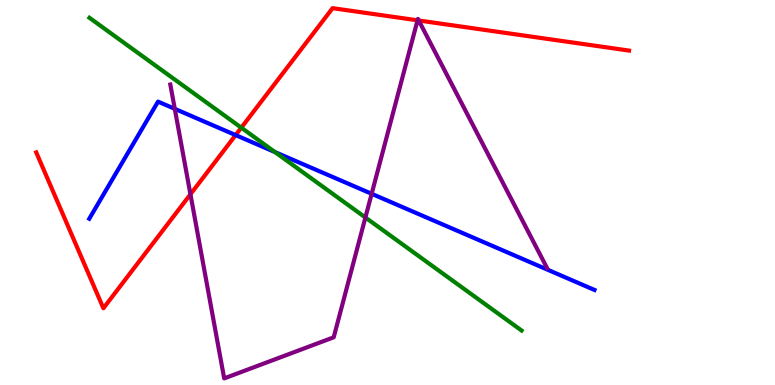[{'lines': ['blue', 'red'], 'intersections': [{'x': 3.04, 'y': 6.49}]}, {'lines': ['green', 'red'], 'intersections': [{'x': 3.11, 'y': 6.68}]}, {'lines': ['purple', 'red'], 'intersections': [{'x': 2.46, 'y': 4.95}, {'x': 5.39, 'y': 9.47}, {'x': 5.4, 'y': 9.47}]}, {'lines': ['blue', 'green'], 'intersections': [{'x': 3.55, 'y': 6.05}]}, {'lines': ['blue', 'purple'], 'intersections': [{'x': 2.26, 'y': 7.17}, {'x': 4.8, 'y': 4.97}]}, {'lines': ['green', 'purple'], 'intersections': [{'x': 4.71, 'y': 4.35}]}]